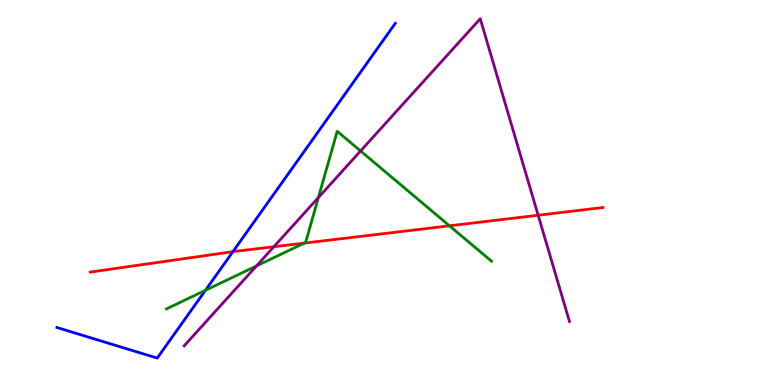[{'lines': ['blue', 'red'], 'intersections': [{'x': 3.01, 'y': 3.46}]}, {'lines': ['green', 'red'], 'intersections': [{'x': 3.93, 'y': 3.69}, {'x': 5.8, 'y': 4.13}]}, {'lines': ['purple', 'red'], 'intersections': [{'x': 3.53, 'y': 3.59}, {'x': 6.94, 'y': 4.41}]}, {'lines': ['blue', 'green'], 'intersections': [{'x': 2.65, 'y': 2.46}]}, {'lines': ['blue', 'purple'], 'intersections': []}, {'lines': ['green', 'purple'], 'intersections': [{'x': 3.31, 'y': 3.09}, {'x': 4.11, 'y': 4.87}, {'x': 4.65, 'y': 6.08}]}]